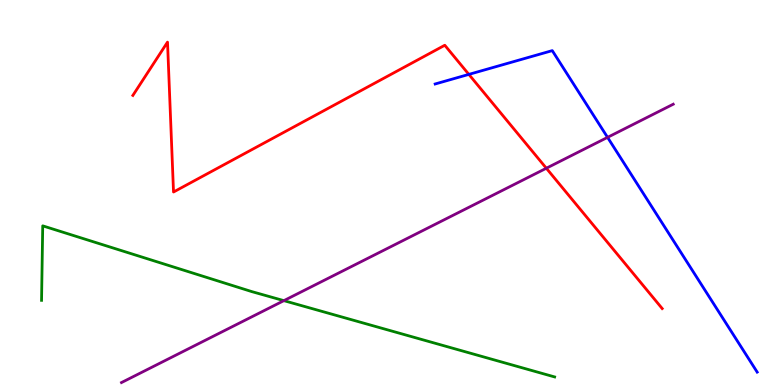[{'lines': ['blue', 'red'], 'intersections': [{'x': 6.05, 'y': 8.07}]}, {'lines': ['green', 'red'], 'intersections': []}, {'lines': ['purple', 'red'], 'intersections': [{'x': 7.05, 'y': 5.63}]}, {'lines': ['blue', 'green'], 'intersections': []}, {'lines': ['blue', 'purple'], 'intersections': [{'x': 7.84, 'y': 6.43}]}, {'lines': ['green', 'purple'], 'intersections': [{'x': 3.66, 'y': 2.19}]}]